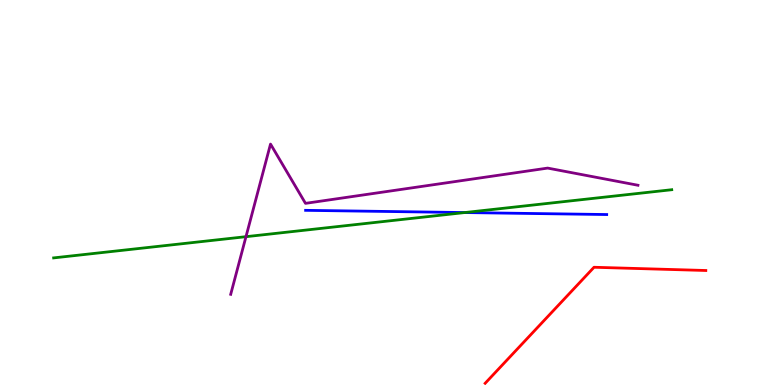[{'lines': ['blue', 'red'], 'intersections': []}, {'lines': ['green', 'red'], 'intersections': []}, {'lines': ['purple', 'red'], 'intersections': []}, {'lines': ['blue', 'green'], 'intersections': [{'x': 6.0, 'y': 4.48}]}, {'lines': ['blue', 'purple'], 'intersections': []}, {'lines': ['green', 'purple'], 'intersections': [{'x': 3.17, 'y': 3.85}]}]